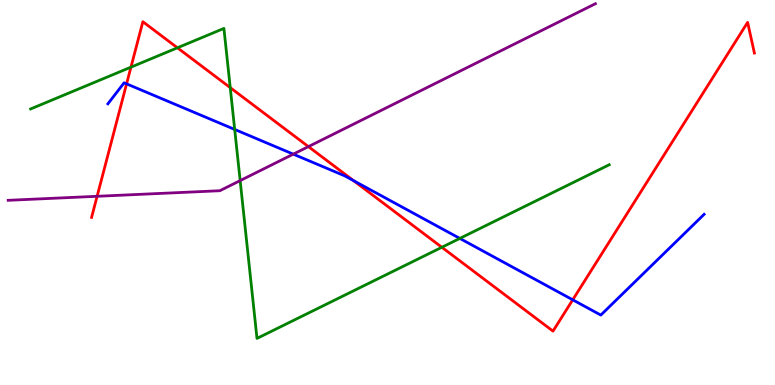[{'lines': ['blue', 'red'], 'intersections': [{'x': 1.63, 'y': 7.82}, {'x': 4.56, 'y': 5.31}, {'x': 7.39, 'y': 2.21}]}, {'lines': ['green', 'red'], 'intersections': [{'x': 1.69, 'y': 8.26}, {'x': 2.29, 'y': 8.76}, {'x': 2.97, 'y': 7.72}, {'x': 5.7, 'y': 3.58}]}, {'lines': ['purple', 'red'], 'intersections': [{'x': 1.25, 'y': 4.9}, {'x': 3.98, 'y': 6.19}]}, {'lines': ['blue', 'green'], 'intersections': [{'x': 3.03, 'y': 6.64}, {'x': 5.93, 'y': 3.81}]}, {'lines': ['blue', 'purple'], 'intersections': [{'x': 3.78, 'y': 6.0}]}, {'lines': ['green', 'purple'], 'intersections': [{'x': 3.1, 'y': 5.31}]}]